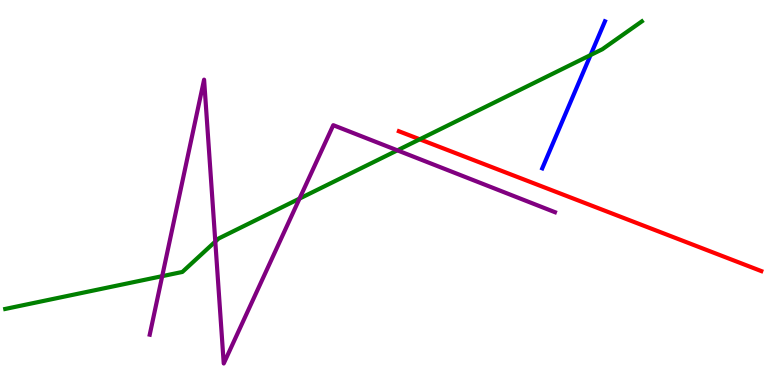[{'lines': ['blue', 'red'], 'intersections': []}, {'lines': ['green', 'red'], 'intersections': [{'x': 5.42, 'y': 6.38}]}, {'lines': ['purple', 'red'], 'intersections': []}, {'lines': ['blue', 'green'], 'intersections': [{'x': 7.62, 'y': 8.57}]}, {'lines': ['blue', 'purple'], 'intersections': []}, {'lines': ['green', 'purple'], 'intersections': [{'x': 2.09, 'y': 2.83}, {'x': 2.78, 'y': 3.73}, {'x': 3.86, 'y': 4.84}, {'x': 5.13, 'y': 6.1}]}]